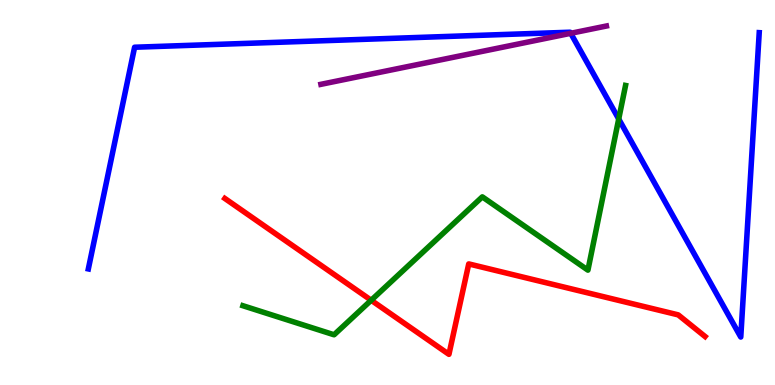[{'lines': ['blue', 'red'], 'intersections': []}, {'lines': ['green', 'red'], 'intersections': [{'x': 4.79, 'y': 2.2}]}, {'lines': ['purple', 'red'], 'intersections': []}, {'lines': ['blue', 'green'], 'intersections': [{'x': 7.98, 'y': 6.91}]}, {'lines': ['blue', 'purple'], 'intersections': [{'x': 7.36, 'y': 9.14}]}, {'lines': ['green', 'purple'], 'intersections': []}]